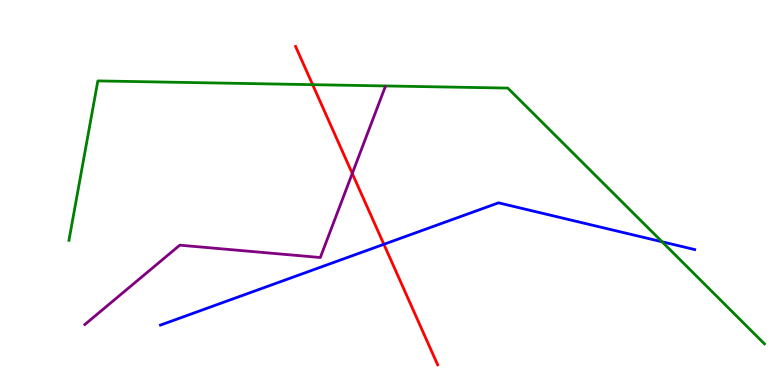[{'lines': ['blue', 'red'], 'intersections': [{'x': 4.95, 'y': 3.65}]}, {'lines': ['green', 'red'], 'intersections': [{'x': 4.03, 'y': 7.8}]}, {'lines': ['purple', 'red'], 'intersections': [{'x': 4.55, 'y': 5.49}]}, {'lines': ['blue', 'green'], 'intersections': [{'x': 8.54, 'y': 3.72}]}, {'lines': ['blue', 'purple'], 'intersections': []}, {'lines': ['green', 'purple'], 'intersections': []}]